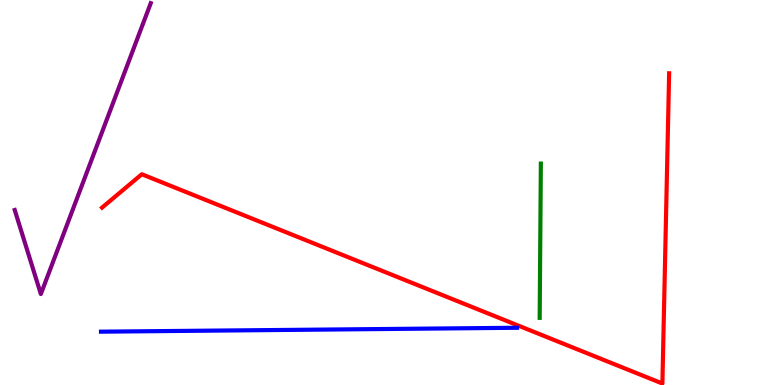[{'lines': ['blue', 'red'], 'intersections': []}, {'lines': ['green', 'red'], 'intersections': []}, {'lines': ['purple', 'red'], 'intersections': []}, {'lines': ['blue', 'green'], 'intersections': []}, {'lines': ['blue', 'purple'], 'intersections': []}, {'lines': ['green', 'purple'], 'intersections': []}]